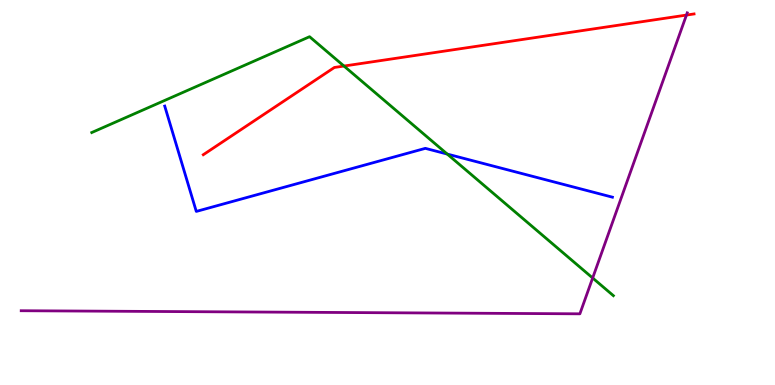[{'lines': ['blue', 'red'], 'intersections': []}, {'lines': ['green', 'red'], 'intersections': [{'x': 4.44, 'y': 8.28}]}, {'lines': ['purple', 'red'], 'intersections': [{'x': 8.86, 'y': 9.61}]}, {'lines': ['blue', 'green'], 'intersections': [{'x': 5.77, 'y': 6.0}]}, {'lines': ['blue', 'purple'], 'intersections': []}, {'lines': ['green', 'purple'], 'intersections': [{'x': 7.65, 'y': 2.78}]}]